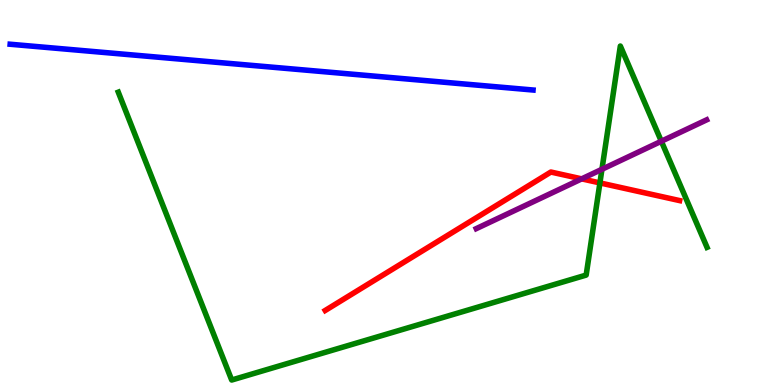[{'lines': ['blue', 'red'], 'intersections': []}, {'lines': ['green', 'red'], 'intersections': [{'x': 7.74, 'y': 5.25}]}, {'lines': ['purple', 'red'], 'intersections': [{'x': 7.51, 'y': 5.35}]}, {'lines': ['blue', 'green'], 'intersections': []}, {'lines': ['blue', 'purple'], 'intersections': []}, {'lines': ['green', 'purple'], 'intersections': [{'x': 7.77, 'y': 5.6}, {'x': 8.53, 'y': 6.33}]}]